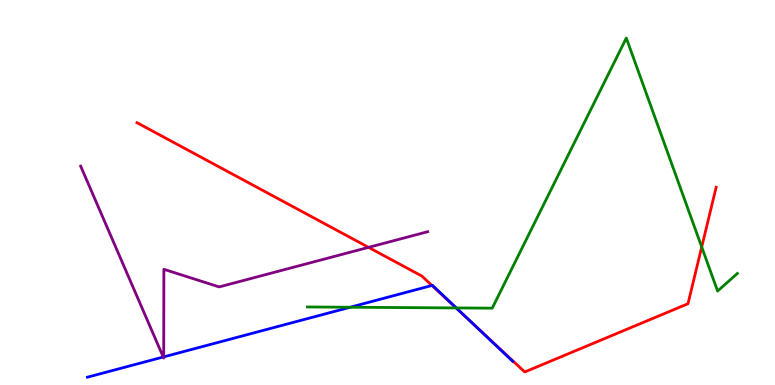[{'lines': ['blue', 'red'], 'intersections': [{'x': 5.57, 'y': 2.59}, {'x': 6.11, 'y': 1.57}]}, {'lines': ['green', 'red'], 'intersections': [{'x': 5.88, 'y': 2.0}, {'x': 9.05, 'y': 3.58}]}, {'lines': ['purple', 'red'], 'intersections': [{'x': 4.76, 'y': 3.57}]}, {'lines': ['blue', 'green'], 'intersections': [{'x': 4.52, 'y': 2.02}, {'x': 5.89, 'y': 2.0}]}, {'lines': ['blue', 'purple'], 'intersections': [{'x': 2.11, 'y': 0.727}, {'x': 2.11, 'y': 0.73}]}, {'lines': ['green', 'purple'], 'intersections': []}]